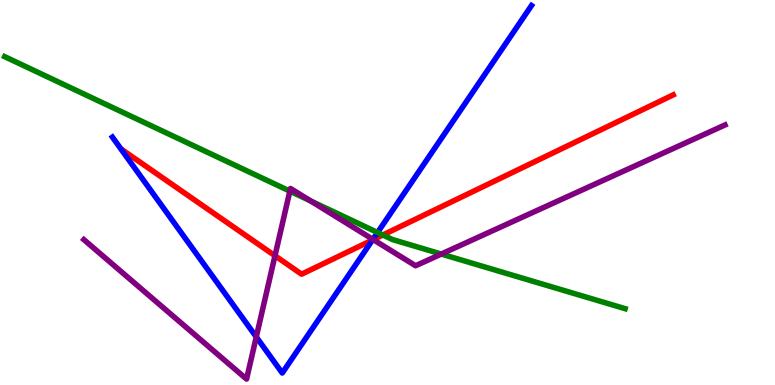[{'lines': ['blue', 'red'], 'intersections': [{'x': 4.81, 'y': 3.77}]}, {'lines': ['green', 'red'], 'intersections': [{'x': 4.94, 'y': 3.9}]}, {'lines': ['purple', 'red'], 'intersections': [{'x': 3.55, 'y': 3.36}, {'x': 4.82, 'y': 3.78}]}, {'lines': ['blue', 'green'], 'intersections': [{'x': 4.87, 'y': 3.96}]}, {'lines': ['blue', 'purple'], 'intersections': [{'x': 3.31, 'y': 1.25}, {'x': 4.81, 'y': 3.78}]}, {'lines': ['green', 'purple'], 'intersections': [{'x': 3.74, 'y': 5.04}, {'x': 4.01, 'y': 4.78}, {'x': 5.69, 'y': 3.4}]}]